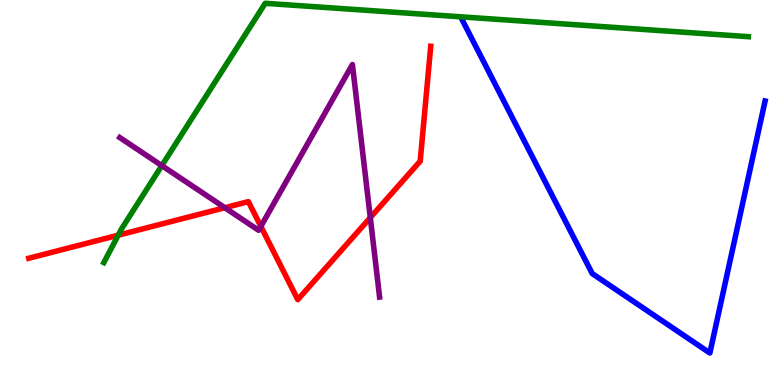[{'lines': ['blue', 'red'], 'intersections': []}, {'lines': ['green', 'red'], 'intersections': [{'x': 1.53, 'y': 3.89}]}, {'lines': ['purple', 'red'], 'intersections': [{'x': 2.9, 'y': 4.6}, {'x': 3.37, 'y': 4.12}, {'x': 4.78, 'y': 4.35}]}, {'lines': ['blue', 'green'], 'intersections': []}, {'lines': ['blue', 'purple'], 'intersections': []}, {'lines': ['green', 'purple'], 'intersections': [{'x': 2.09, 'y': 5.7}]}]